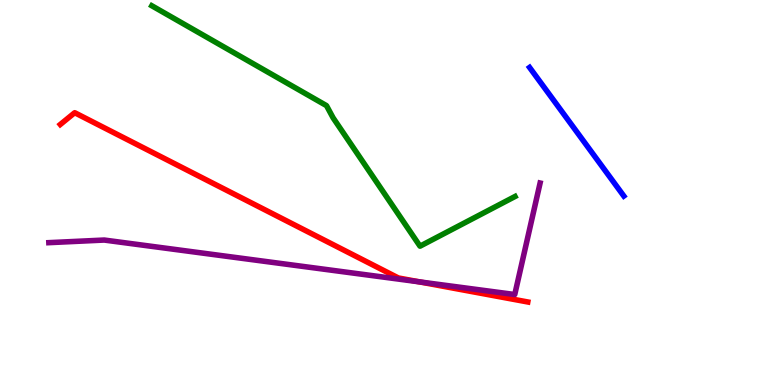[{'lines': ['blue', 'red'], 'intersections': []}, {'lines': ['green', 'red'], 'intersections': []}, {'lines': ['purple', 'red'], 'intersections': [{'x': 5.41, 'y': 2.68}]}, {'lines': ['blue', 'green'], 'intersections': []}, {'lines': ['blue', 'purple'], 'intersections': []}, {'lines': ['green', 'purple'], 'intersections': []}]